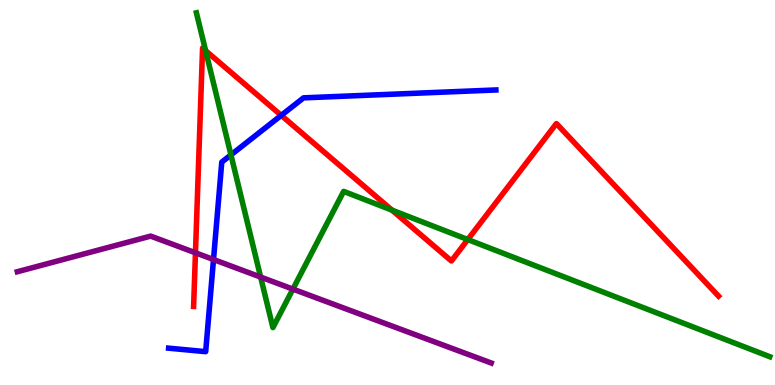[{'lines': ['blue', 'red'], 'intersections': [{'x': 3.63, 'y': 7.0}]}, {'lines': ['green', 'red'], 'intersections': [{'x': 2.65, 'y': 8.68}, {'x': 5.06, 'y': 4.54}, {'x': 6.04, 'y': 3.78}]}, {'lines': ['purple', 'red'], 'intersections': [{'x': 2.52, 'y': 3.43}]}, {'lines': ['blue', 'green'], 'intersections': [{'x': 2.98, 'y': 5.98}]}, {'lines': ['blue', 'purple'], 'intersections': [{'x': 2.75, 'y': 3.26}]}, {'lines': ['green', 'purple'], 'intersections': [{'x': 3.36, 'y': 2.8}, {'x': 3.78, 'y': 2.49}]}]